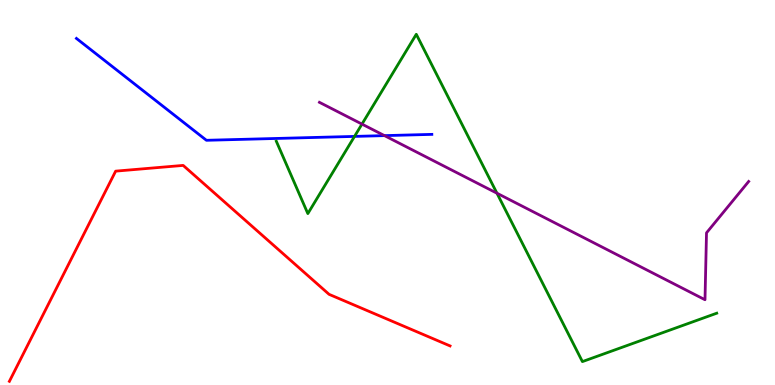[{'lines': ['blue', 'red'], 'intersections': []}, {'lines': ['green', 'red'], 'intersections': []}, {'lines': ['purple', 'red'], 'intersections': []}, {'lines': ['blue', 'green'], 'intersections': [{'x': 4.57, 'y': 6.46}]}, {'lines': ['blue', 'purple'], 'intersections': [{'x': 4.96, 'y': 6.48}]}, {'lines': ['green', 'purple'], 'intersections': [{'x': 4.67, 'y': 6.78}, {'x': 6.41, 'y': 4.98}]}]